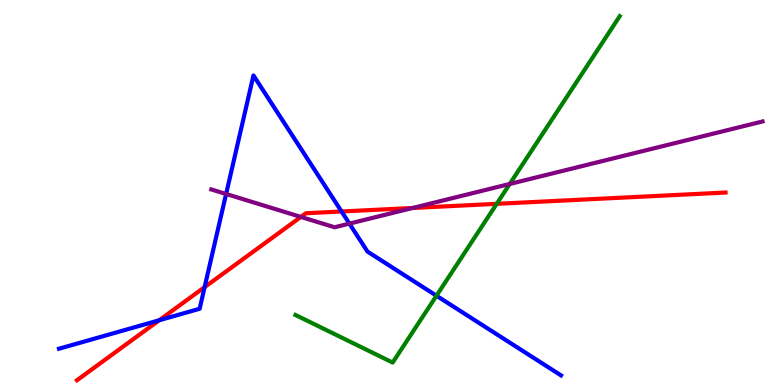[{'lines': ['blue', 'red'], 'intersections': [{'x': 2.05, 'y': 1.68}, {'x': 2.64, 'y': 2.54}, {'x': 4.41, 'y': 4.51}]}, {'lines': ['green', 'red'], 'intersections': [{'x': 6.41, 'y': 4.71}]}, {'lines': ['purple', 'red'], 'intersections': [{'x': 3.88, 'y': 4.37}, {'x': 5.32, 'y': 4.6}]}, {'lines': ['blue', 'green'], 'intersections': [{'x': 5.63, 'y': 2.32}]}, {'lines': ['blue', 'purple'], 'intersections': [{'x': 2.92, 'y': 4.96}, {'x': 4.51, 'y': 4.19}]}, {'lines': ['green', 'purple'], 'intersections': [{'x': 6.58, 'y': 5.22}]}]